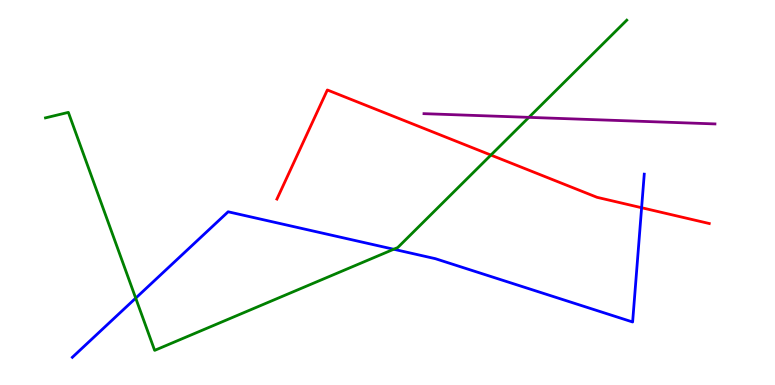[{'lines': ['blue', 'red'], 'intersections': [{'x': 8.28, 'y': 4.6}]}, {'lines': ['green', 'red'], 'intersections': [{'x': 6.33, 'y': 5.97}]}, {'lines': ['purple', 'red'], 'intersections': []}, {'lines': ['blue', 'green'], 'intersections': [{'x': 1.75, 'y': 2.26}, {'x': 5.08, 'y': 3.53}]}, {'lines': ['blue', 'purple'], 'intersections': []}, {'lines': ['green', 'purple'], 'intersections': [{'x': 6.82, 'y': 6.95}]}]